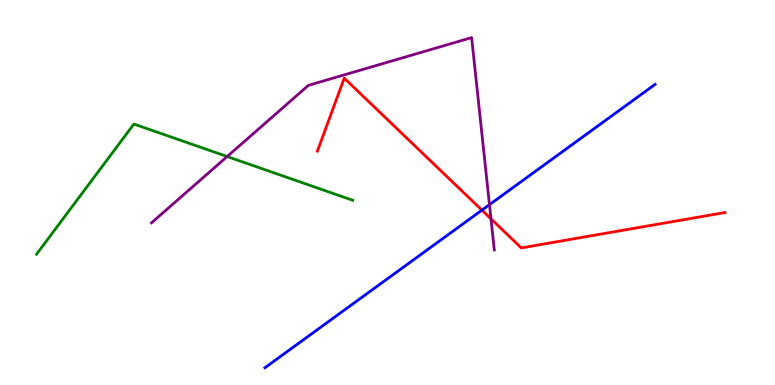[{'lines': ['blue', 'red'], 'intersections': [{'x': 6.22, 'y': 4.54}]}, {'lines': ['green', 'red'], 'intersections': []}, {'lines': ['purple', 'red'], 'intersections': [{'x': 6.34, 'y': 4.32}]}, {'lines': ['blue', 'green'], 'intersections': []}, {'lines': ['blue', 'purple'], 'intersections': [{'x': 6.32, 'y': 4.68}]}, {'lines': ['green', 'purple'], 'intersections': [{'x': 2.93, 'y': 5.93}]}]